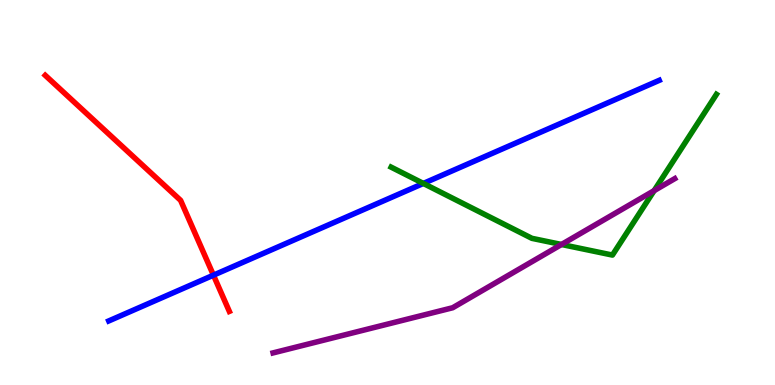[{'lines': ['blue', 'red'], 'intersections': [{'x': 2.75, 'y': 2.85}]}, {'lines': ['green', 'red'], 'intersections': []}, {'lines': ['purple', 'red'], 'intersections': []}, {'lines': ['blue', 'green'], 'intersections': [{'x': 5.46, 'y': 5.24}]}, {'lines': ['blue', 'purple'], 'intersections': []}, {'lines': ['green', 'purple'], 'intersections': [{'x': 7.25, 'y': 3.65}, {'x': 8.44, 'y': 5.05}]}]